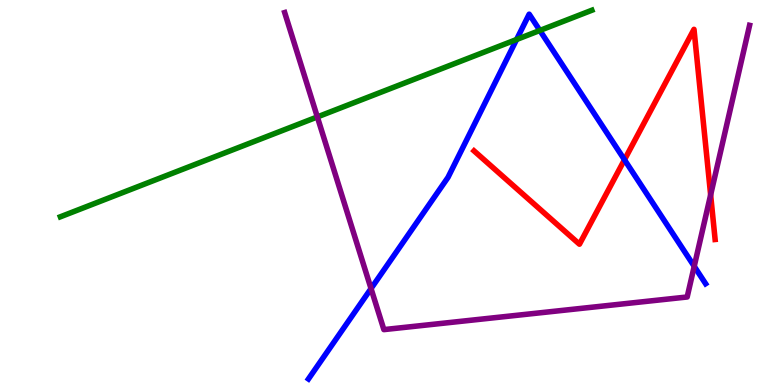[{'lines': ['blue', 'red'], 'intersections': [{'x': 8.06, 'y': 5.85}]}, {'lines': ['green', 'red'], 'intersections': []}, {'lines': ['purple', 'red'], 'intersections': [{'x': 9.17, 'y': 4.94}]}, {'lines': ['blue', 'green'], 'intersections': [{'x': 6.67, 'y': 8.97}, {'x': 6.97, 'y': 9.21}]}, {'lines': ['blue', 'purple'], 'intersections': [{'x': 4.79, 'y': 2.5}, {'x': 8.96, 'y': 3.08}]}, {'lines': ['green', 'purple'], 'intersections': [{'x': 4.09, 'y': 6.96}]}]